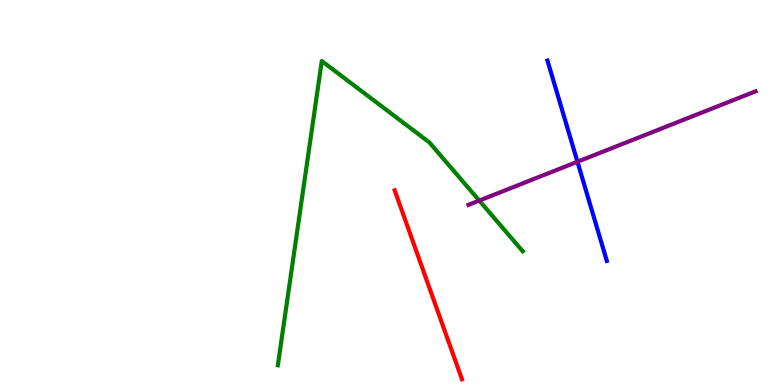[{'lines': ['blue', 'red'], 'intersections': []}, {'lines': ['green', 'red'], 'intersections': []}, {'lines': ['purple', 'red'], 'intersections': []}, {'lines': ['blue', 'green'], 'intersections': []}, {'lines': ['blue', 'purple'], 'intersections': [{'x': 7.45, 'y': 5.8}]}, {'lines': ['green', 'purple'], 'intersections': [{'x': 6.18, 'y': 4.79}]}]